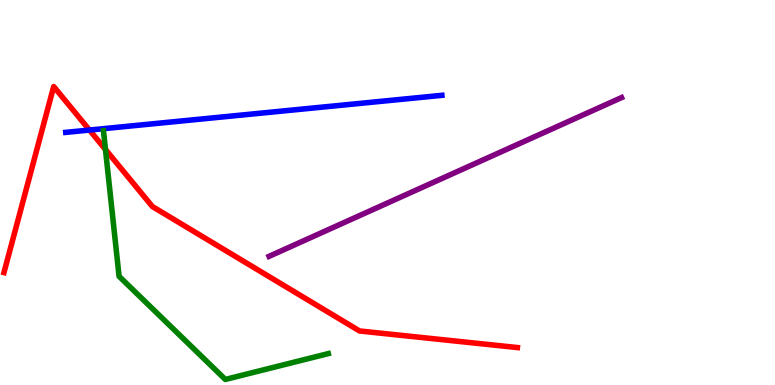[{'lines': ['blue', 'red'], 'intersections': [{'x': 1.15, 'y': 6.62}]}, {'lines': ['green', 'red'], 'intersections': [{'x': 1.36, 'y': 6.12}]}, {'lines': ['purple', 'red'], 'intersections': []}, {'lines': ['blue', 'green'], 'intersections': []}, {'lines': ['blue', 'purple'], 'intersections': []}, {'lines': ['green', 'purple'], 'intersections': []}]